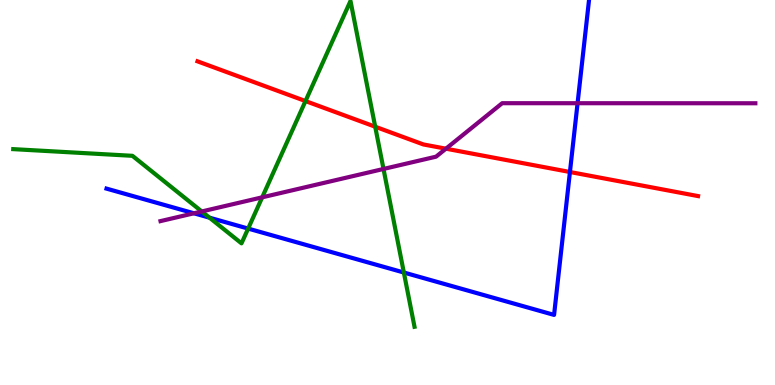[{'lines': ['blue', 'red'], 'intersections': [{'x': 7.35, 'y': 5.53}]}, {'lines': ['green', 'red'], 'intersections': [{'x': 3.94, 'y': 7.37}, {'x': 4.84, 'y': 6.71}]}, {'lines': ['purple', 'red'], 'intersections': [{'x': 5.75, 'y': 6.14}]}, {'lines': ['blue', 'green'], 'intersections': [{'x': 2.7, 'y': 4.35}, {'x': 3.2, 'y': 4.06}, {'x': 5.21, 'y': 2.92}]}, {'lines': ['blue', 'purple'], 'intersections': [{'x': 2.5, 'y': 4.46}, {'x': 7.45, 'y': 7.32}]}, {'lines': ['green', 'purple'], 'intersections': [{'x': 2.6, 'y': 4.51}, {'x': 3.38, 'y': 4.87}, {'x': 4.95, 'y': 5.61}]}]